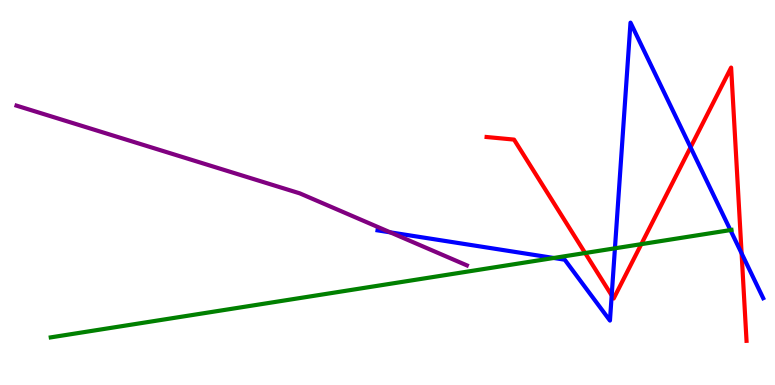[{'lines': ['blue', 'red'], 'intersections': [{'x': 7.89, 'y': 2.33}, {'x': 8.91, 'y': 6.17}, {'x': 9.57, 'y': 3.42}]}, {'lines': ['green', 'red'], 'intersections': [{'x': 7.55, 'y': 3.43}, {'x': 8.28, 'y': 3.66}]}, {'lines': ['purple', 'red'], 'intersections': []}, {'lines': ['blue', 'green'], 'intersections': [{'x': 7.14, 'y': 3.3}, {'x': 7.93, 'y': 3.55}, {'x': 9.42, 'y': 4.02}]}, {'lines': ['blue', 'purple'], 'intersections': [{'x': 5.04, 'y': 3.97}]}, {'lines': ['green', 'purple'], 'intersections': []}]